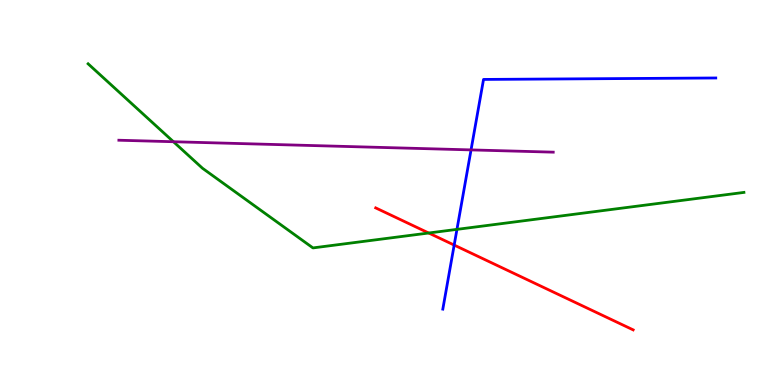[{'lines': ['blue', 'red'], 'intersections': [{'x': 5.86, 'y': 3.63}]}, {'lines': ['green', 'red'], 'intersections': [{'x': 5.53, 'y': 3.95}]}, {'lines': ['purple', 'red'], 'intersections': []}, {'lines': ['blue', 'green'], 'intersections': [{'x': 5.9, 'y': 4.04}]}, {'lines': ['blue', 'purple'], 'intersections': [{'x': 6.08, 'y': 6.11}]}, {'lines': ['green', 'purple'], 'intersections': [{'x': 2.24, 'y': 6.32}]}]